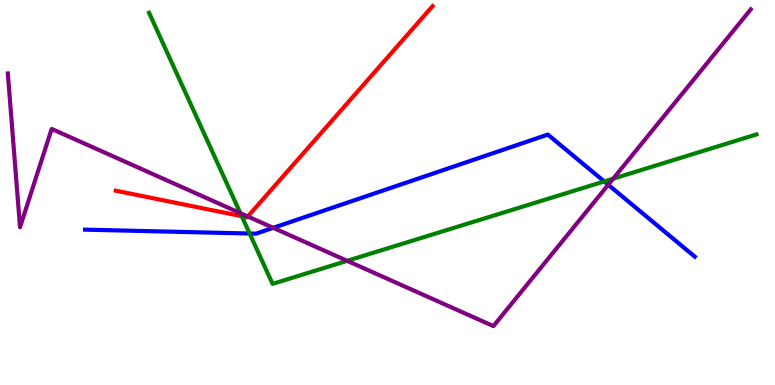[{'lines': ['blue', 'red'], 'intersections': []}, {'lines': ['green', 'red'], 'intersections': [{'x': 3.12, 'y': 4.38}]}, {'lines': ['purple', 'red'], 'intersections': [{'x': 3.2, 'y': 4.38}]}, {'lines': ['blue', 'green'], 'intersections': [{'x': 3.22, 'y': 3.93}, {'x': 7.8, 'y': 5.29}]}, {'lines': ['blue', 'purple'], 'intersections': [{'x': 3.53, 'y': 4.08}, {'x': 7.85, 'y': 5.2}]}, {'lines': ['green', 'purple'], 'intersections': [{'x': 3.1, 'y': 4.46}, {'x': 4.48, 'y': 3.23}, {'x': 7.91, 'y': 5.36}]}]